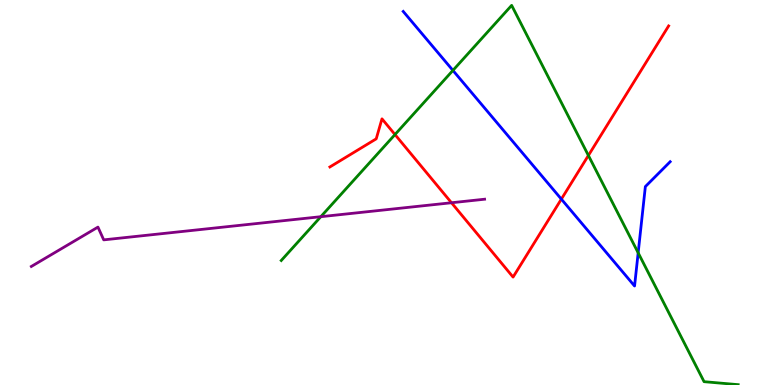[{'lines': ['blue', 'red'], 'intersections': [{'x': 7.24, 'y': 4.83}]}, {'lines': ['green', 'red'], 'intersections': [{'x': 5.1, 'y': 6.51}, {'x': 7.59, 'y': 5.96}]}, {'lines': ['purple', 'red'], 'intersections': [{'x': 5.83, 'y': 4.73}]}, {'lines': ['blue', 'green'], 'intersections': [{'x': 5.84, 'y': 8.17}, {'x': 8.23, 'y': 3.43}]}, {'lines': ['blue', 'purple'], 'intersections': []}, {'lines': ['green', 'purple'], 'intersections': [{'x': 4.14, 'y': 4.37}]}]